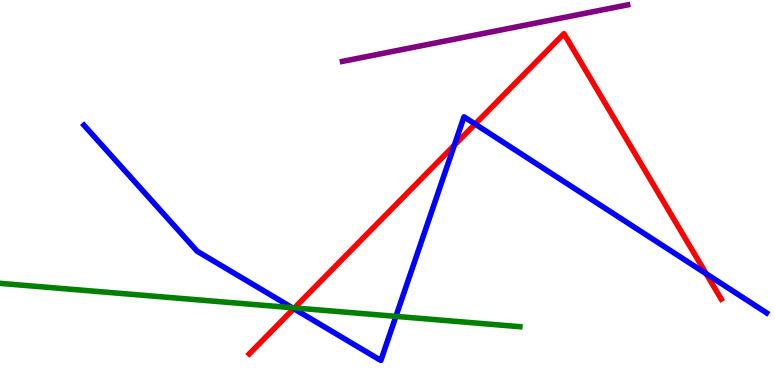[{'lines': ['blue', 'red'], 'intersections': [{'x': 3.79, 'y': 1.98}, {'x': 5.86, 'y': 6.23}, {'x': 6.13, 'y': 6.78}, {'x': 9.11, 'y': 2.89}]}, {'lines': ['green', 'red'], 'intersections': [{'x': 3.8, 'y': 2.0}]}, {'lines': ['purple', 'red'], 'intersections': []}, {'lines': ['blue', 'green'], 'intersections': [{'x': 3.77, 'y': 2.01}, {'x': 5.11, 'y': 1.78}]}, {'lines': ['blue', 'purple'], 'intersections': []}, {'lines': ['green', 'purple'], 'intersections': []}]